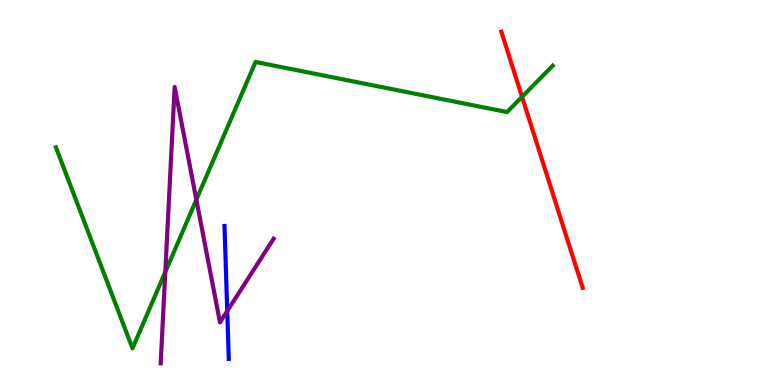[{'lines': ['blue', 'red'], 'intersections': []}, {'lines': ['green', 'red'], 'intersections': [{'x': 6.74, 'y': 7.48}]}, {'lines': ['purple', 'red'], 'intersections': []}, {'lines': ['blue', 'green'], 'intersections': []}, {'lines': ['blue', 'purple'], 'intersections': [{'x': 2.93, 'y': 1.92}]}, {'lines': ['green', 'purple'], 'intersections': [{'x': 2.13, 'y': 2.93}, {'x': 2.53, 'y': 4.81}]}]